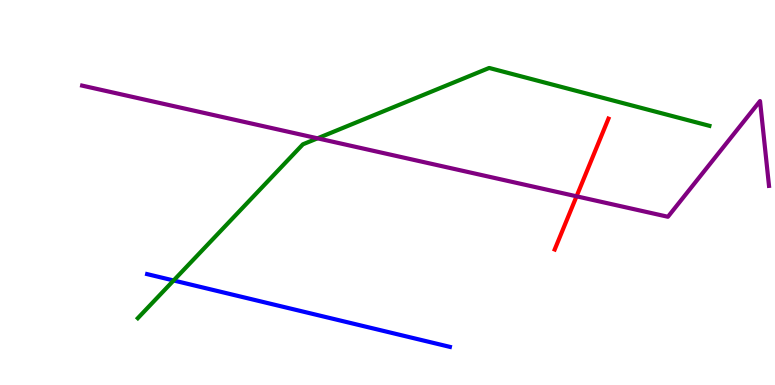[{'lines': ['blue', 'red'], 'intersections': []}, {'lines': ['green', 'red'], 'intersections': []}, {'lines': ['purple', 'red'], 'intersections': [{'x': 7.44, 'y': 4.9}]}, {'lines': ['blue', 'green'], 'intersections': [{'x': 2.24, 'y': 2.71}]}, {'lines': ['blue', 'purple'], 'intersections': []}, {'lines': ['green', 'purple'], 'intersections': [{'x': 4.1, 'y': 6.41}]}]